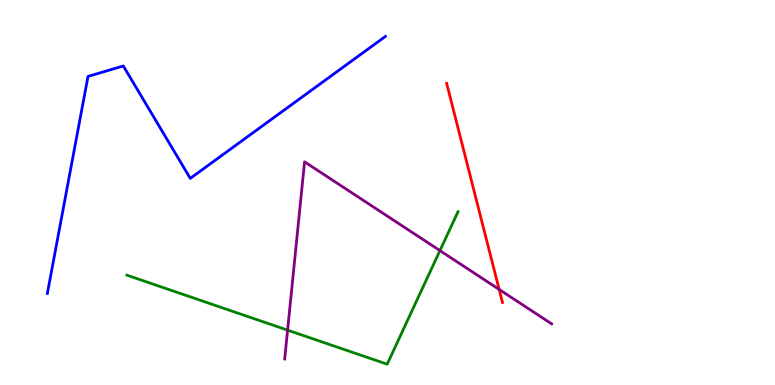[{'lines': ['blue', 'red'], 'intersections': []}, {'lines': ['green', 'red'], 'intersections': []}, {'lines': ['purple', 'red'], 'intersections': [{'x': 6.44, 'y': 2.48}]}, {'lines': ['blue', 'green'], 'intersections': []}, {'lines': ['blue', 'purple'], 'intersections': []}, {'lines': ['green', 'purple'], 'intersections': [{'x': 3.71, 'y': 1.42}, {'x': 5.68, 'y': 3.49}]}]